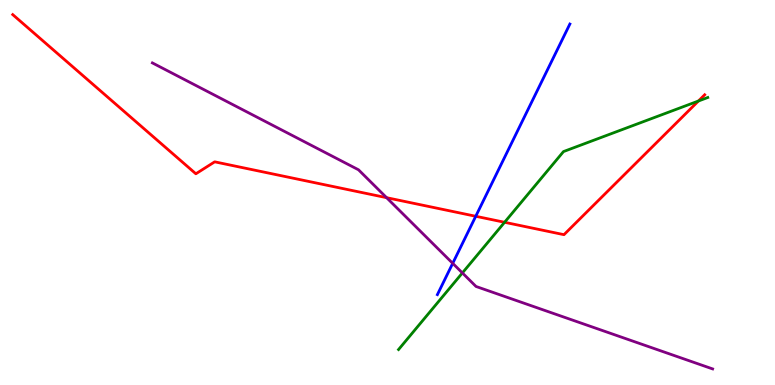[{'lines': ['blue', 'red'], 'intersections': [{'x': 6.14, 'y': 4.38}]}, {'lines': ['green', 'red'], 'intersections': [{'x': 6.51, 'y': 4.23}, {'x': 9.01, 'y': 7.38}]}, {'lines': ['purple', 'red'], 'intersections': [{'x': 4.99, 'y': 4.87}]}, {'lines': ['blue', 'green'], 'intersections': []}, {'lines': ['blue', 'purple'], 'intersections': [{'x': 5.84, 'y': 3.16}]}, {'lines': ['green', 'purple'], 'intersections': [{'x': 5.97, 'y': 2.91}]}]